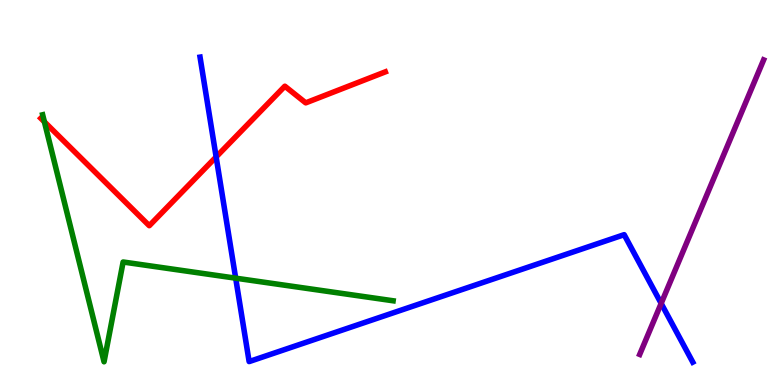[{'lines': ['blue', 'red'], 'intersections': [{'x': 2.79, 'y': 5.92}]}, {'lines': ['green', 'red'], 'intersections': [{'x': 0.573, 'y': 6.84}]}, {'lines': ['purple', 'red'], 'intersections': []}, {'lines': ['blue', 'green'], 'intersections': [{'x': 3.04, 'y': 2.77}]}, {'lines': ['blue', 'purple'], 'intersections': [{'x': 8.53, 'y': 2.12}]}, {'lines': ['green', 'purple'], 'intersections': []}]